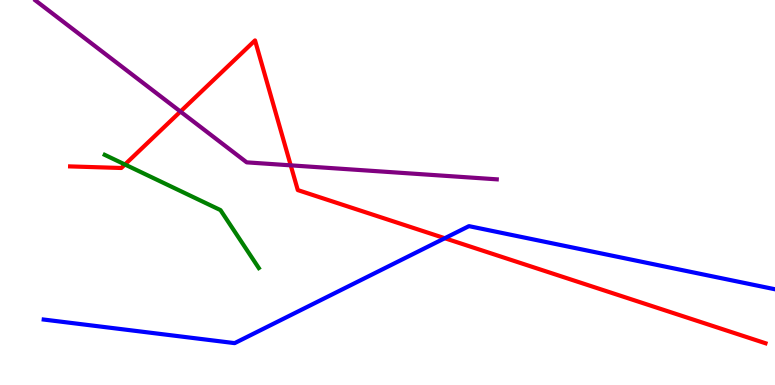[{'lines': ['blue', 'red'], 'intersections': [{'x': 5.74, 'y': 3.81}]}, {'lines': ['green', 'red'], 'intersections': [{'x': 1.61, 'y': 5.73}]}, {'lines': ['purple', 'red'], 'intersections': [{'x': 2.33, 'y': 7.1}, {'x': 3.75, 'y': 5.71}]}, {'lines': ['blue', 'green'], 'intersections': []}, {'lines': ['blue', 'purple'], 'intersections': []}, {'lines': ['green', 'purple'], 'intersections': []}]